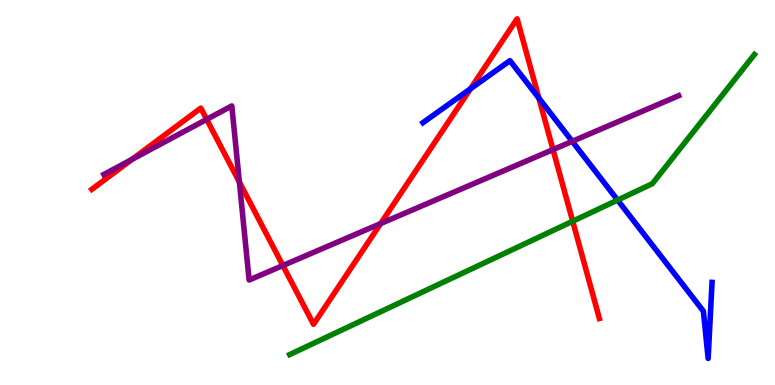[{'lines': ['blue', 'red'], 'intersections': [{'x': 6.07, 'y': 7.69}, {'x': 6.95, 'y': 7.45}]}, {'lines': ['green', 'red'], 'intersections': [{'x': 7.39, 'y': 4.25}]}, {'lines': ['purple', 'red'], 'intersections': [{'x': 1.7, 'y': 5.86}, {'x': 2.67, 'y': 6.9}, {'x': 3.09, 'y': 5.27}, {'x': 3.65, 'y': 3.1}, {'x': 4.91, 'y': 4.19}, {'x': 7.14, 'y': 6.11}]}, {'lines': ['blue', 'green'], 'intersections': [{'x': 7.97, 'y': 4.8}]}, {'lines': ['blue', 'purple'], 'intersections': [{'x': 7.38, 'y': 6.33}]}, {'lines': ['green', 'purple'], 'intersections': []}]